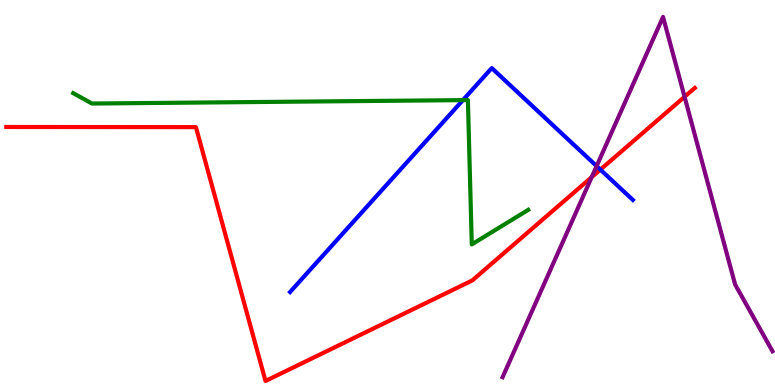[{'lines': ['blue', 'red'], 'intersections': [{'x': 7.75, 'y': 5.59}]}, {'lines': ['green', 'red'], 'intersections': []}, {'lines': ['purple', 'red'], 'intersections': [{'x': 7.63, 'y': 5.4}, {'x': 8.83, 'y': 7.49}]}, {'lines': ['blue', 'green'], 'intersections': [{'x': 5.97, 'y': 7.4}]}, {'lines': ['blue', 'purple'], 'intersections': [{'x': 7.7, 'y': 5.69}]}, {'lines': ['green', 'purple'], 'intersections': []}]